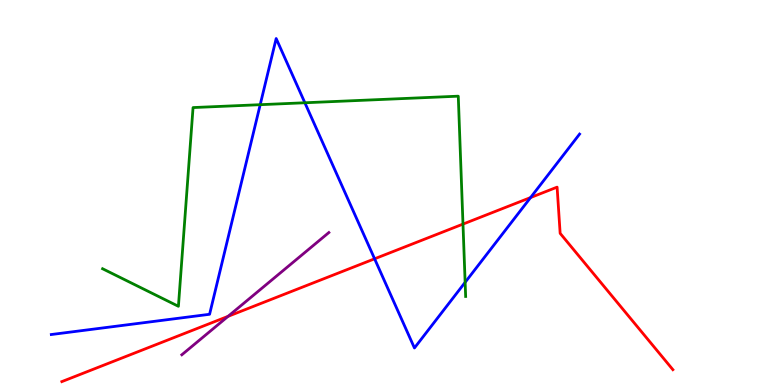[{'lines': ['blue', 'red'], 'intersections': [{'x': 4.83, 'y': 3.28}, {'x': 6.85, 'y': 4.87}]}, {'lines': ['green', 'red'], 'intersections': [{'x': 5.97, 'y': 4.18}]}, {'lines': ['purple', 'red'], 'intersections': [{'x': 2.94, 'y': 1.78}]}, {'lines': ['blue', 'green'], 'intersections': [{'x': 3.36, 'y': 7.28}, {'x': 3.93, 'y': 7.33}, {'x': 6.0, 'y': 2.67}]}, {'lines': ['blue', 'purple'], 'intersections': []}, {'lines': ['green', 'purple'], 'intersections': []}]